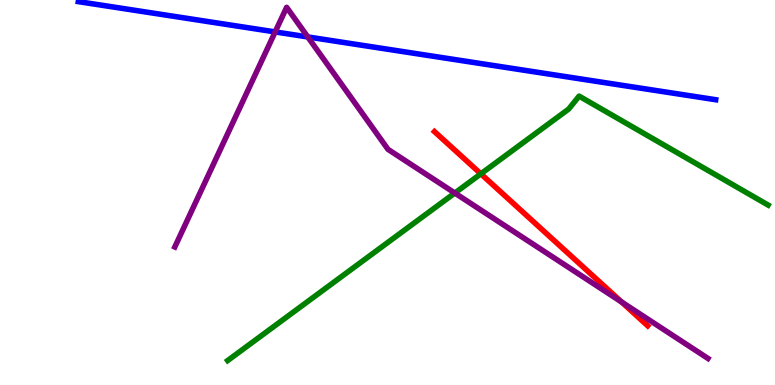[{'lines': ['blue', 'red'], 'intersections': []}, {'lines': ['green', 'red'], 'intersections': [{'x': 6.2, 'y': 5.48}]}, {'lines': ['purple', 'red'], 'intersections': [{'x': 8.02, 'y': 2.16}]}, {'lines': ['blue', 'green'], 'intersections': []}, {'lines': ['blue', 'purple'], 'intersections': [{'x': 3.55, 'y': 9.17}, {'x': 3.97, 'y': 9.04}]}, {'lines': ['green', 'purple'], 'intersections': [{'x': 5.87, 'y': 4.99}]}]